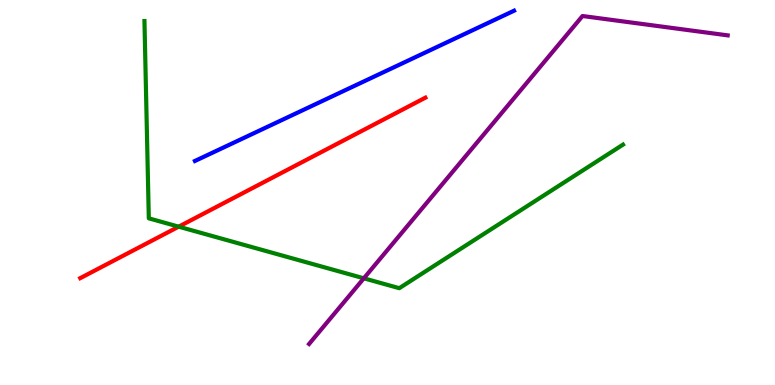[{'lines': ['blue', 'red'], 'intersections': []}, {'lines': ['green', 'red'], 'intersections': [{'x': 2.31, 'y': 4.11}]}, {'lines': ['purple', 'red'], 'intersections': []}, {'lines': ['blue', 'green'], 'intersections': []}, {'lines': ['blue', 'purple'], 'intersections': []}, {'lines': ['green', 'purple'], 'intersections': [{'x': 4.69, 'y': 2.77}]}]